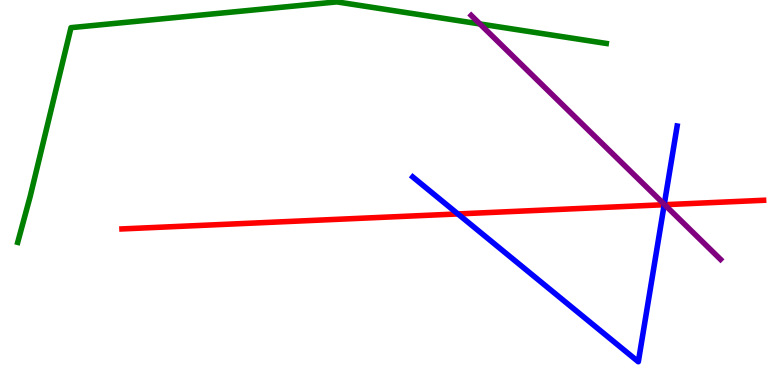[{'lines': ['blue', 'red'], 'intersections': [{'x': 5.91, 'y': 4.44}, {'x': 8.57, 'y': 4.68}]}, {'lines': ['green', 'red'], 'intersections': []}, {'lines': ['purple', 'red'], 'intersections': [{'x': 8.58, 'y': 4.68}]}, {'lines': ['blue', 'green'], 'intersections': []}, {'lines': ['blue', 'purple'], 'intersections': [{'x': 8.57, 'y': 4.69}]}, {'lines': ['green', 'purple'], 'intersections': [{'x': 6.19, 'y': 9.38}]}]